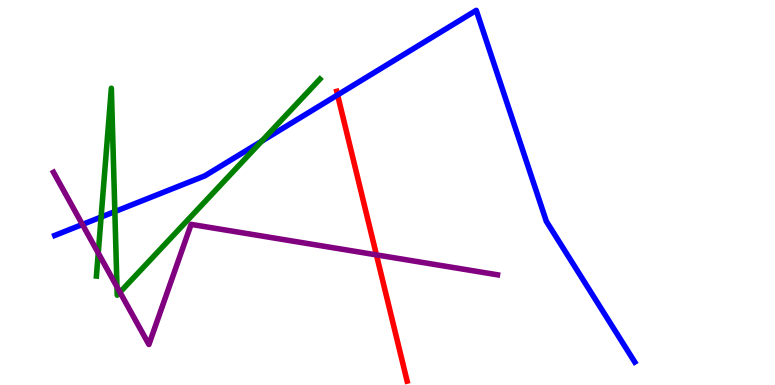[{'lines': ['blue', 'red'], 'intersections': [{'x': 4.36, 'y': 7.53}]}, {'lines': ['green', 'red'], 'intersections': []}, {'lines': ['purple', 'red'], 'intersections': [{'x': 4.86, 'y': 3.38}]}, {'lines': ['blue', 'green'], 'intersections': [{'x': 1.3, 'y': 4.36}, {'x': 1.48, 'y': 4.5}, {'x': 3.38, 'y': 6.33}]}, {'lines': ['blue', 'purple'], 'intersections': [{'x': 1.06, 'y': 4.17}]}, {'lines': ['green', 'purple'], 'intersections': [{'x': 1.27, 'y': 3.43}, {'x': 1.51, 'y': 2.55}, {'x': 1.55, 'y': 2.41}]}]